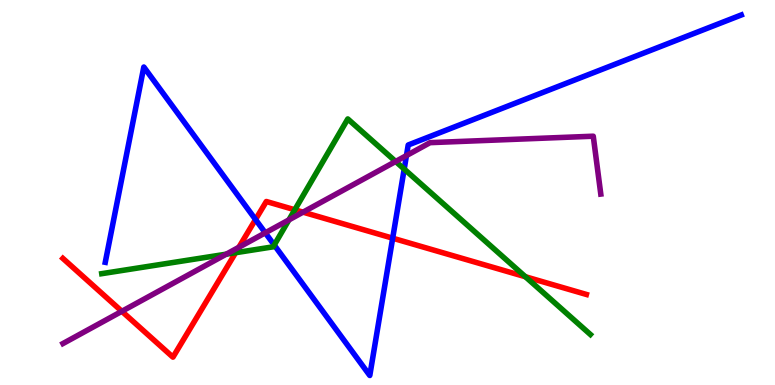[{'lines': ['blue', 'red'], 'intersections': [{'x': 3.3, 'y': 4.3}, {'x': 5.07, 'y': 3.81}]}, {'lines': ['green', 'red'], 'intersections': [{'x': 3.04, 'y': 3.44}, {'x': 3.8, 'y': 4.55}, {'x': 6.78, 'y': 2.81}]}, {'lines': ['purple', 'red'], 'intersections': [{'x': 1.57, 'y': 1.91}, {'x': 3.08, 'y': 3.58}, {'x': 3.91, 'y': 4.49}]}, {'lines': ['blue', 'green'], 'intersections': [{'x': 3.54, 'y': 3.64}, {'x': 5.22, 'y': 5.61}]}, {'lines': ['blue', 'purple'], 'intersections': [{'x': 3.42, 'y': 3.95}, {'x': 5.24, 'y': 5.96}]}, {'lines': ['green', 'purple'], 'intersections': [{'x': 2.92, 'y': 3.4}, {'x': 3.73, 'y': 4.29}, {'x': 5.11, 'y': 5.81}]}]